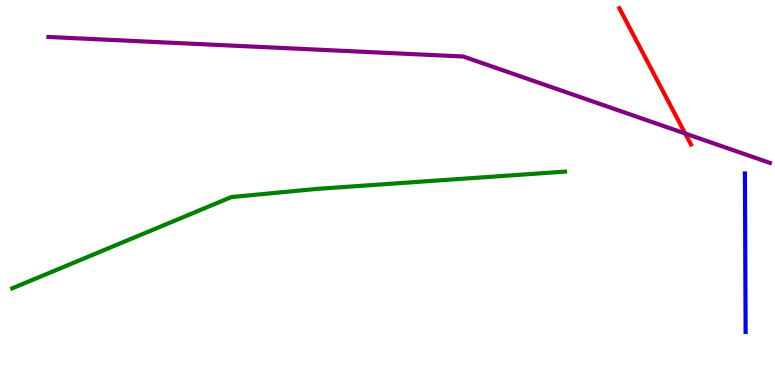[{'lines': ['blue', 'red'], 'intersections': []}, {'lines': ['green', 'red'], 'intersections': []}, {'lines': ['purple', 'red'], 'intersections': [{'x': 8.84, 'y': 6.53}]}, {'lines': ['blue', 'green'], 'intersections': []}, {'lines': ['blue', 'purple'], 'intersections': []}, {'lines': ['green', 'purple'], 'intersections': []}]